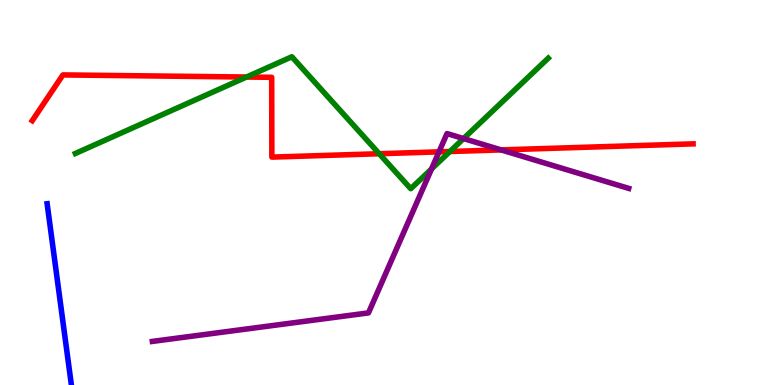[{'lines': ['blue', 'red'], 'intersections': []}, {'lines': ['green', 'red'], 'intersections': [{'x': 3.18, 'y': 8.0}, {'x': 4.89, 'y': 6.01}, {'x': 5.81, 'y': 6.06}]}, {'lines': ['purple', 'red'], 'intersections': [{'x': 5.66, 'y': 6.06}, {'x': 6.47, 'y': 6.11}]}, {'lines': ['blue', 'green'], 'intersections': []}, {'lines': ['blue', 'purple'], 'intersections': []}, {'lines': ['green', 'purple'], 'intersections': [{'x': 5.57, 'y': 5.61}, {'x': 5.98, 'y': 6.4}]}]